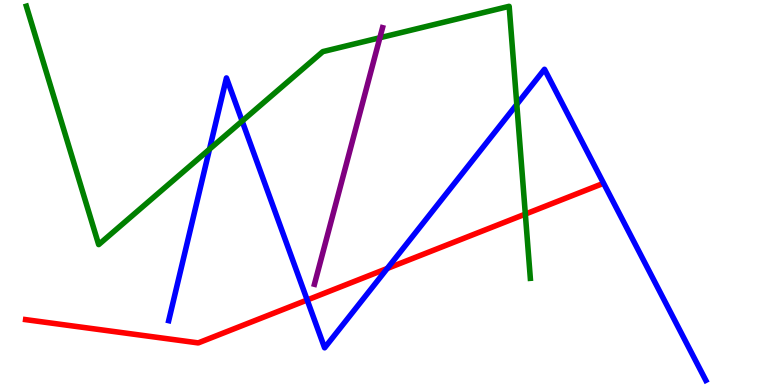[{'lines': ['blue', 'red'], 'intersections': [{'x': 3.96, 'y': 2.21}, {'x': 5.0, 'y': 3.03}]}, {'lines': ['green', 'red'], 'intersections': [{'x': 6.78, 'y': 4.44}]}, {'lines': ['purple', 'red'], 'intersections': []}, {'lines': ['blue', 'green'], 'intersections': [{'x': 2.7, 'y': 6.13}, {'x': 3.12, 'y': 6.86}, {'x': 6.67, 'y': 7.29}]}, {'lines': ['blue', 'purple'], 'intersections': []}, {'lines': ['green', 'purple'], 'intersections': [{'x': 4.9, 'y': 9.02}]}]